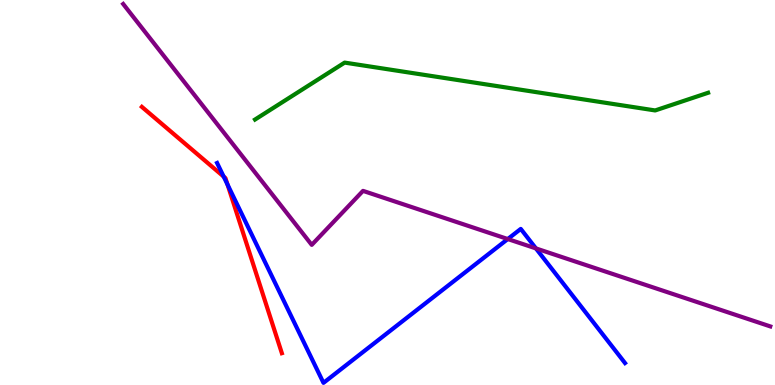[{'lines': ['blue', 'red'], 'intersections': [{'x': 2.89, 'y': 5.41}, {'x': 2.94, 'y': 5.21}]}, {'lines': ['green', 'red'], 'intersections': []}, {'lines': ['purple', 'red'], 'intersections': []}, {'lines': ['blue', 'green'], 'intersections': []}, {'lines': ['blue', 'purple'], 'intersections': [{'x': 6.55, 'y': 3.79}, {'x': 6.92, 'y': 3.55}]}, {'lines': ['green', 'purple'], 'intersections': []}]